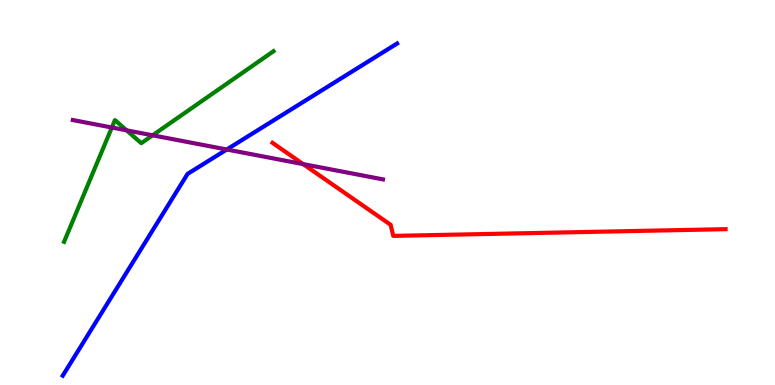[{'lines': ['blue', 'red'], 'intersections': []}, {'lines': ['green', 'red'], 'intersections': []}, {'lines': ['purple', 'red'], 'intersections': [{'x': 3.91, 'y': 5.74}]}, {'lines': ['blue', 'green'], 'intersections': []}, {'lines': ['blue', 'purple'], 'intersections': [{'x': 2.93, 'y': 6.12}]}, {'lines': ['green', 'purple'], 'intersections': [{'x': 1.44, 'y': 6.69}, {'x': 1.63, 'y': 6.61}, {'x': 1.97, 'y': 6.49}]}]